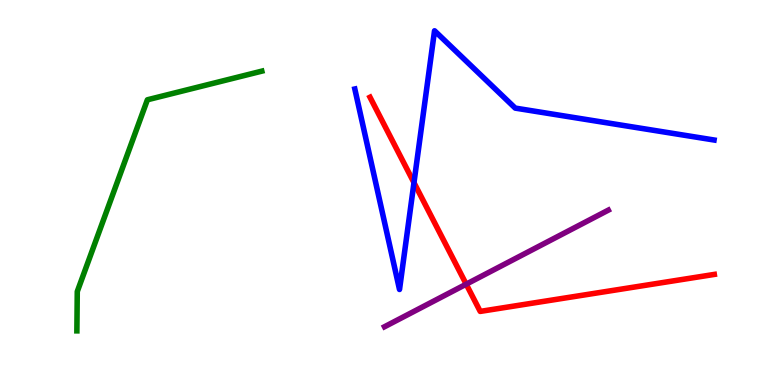[{'lines': ['blue', 'red'], 'intersections': [{'x': 5.34, 'y': 5.26}]}, {'lines': ['green', 'red'], 'intersections': []}, {'lines': ['purple', 'red'], 'intersections': [{'x': 6.02, 'y': 2.62}]}, {'lines': ['blue', 'green'], 'intersections': []}, {'lines': ['blue', 'purple'], 'intersections': []}, {'lines': ['green', 'purple'], 'intersections': []}]